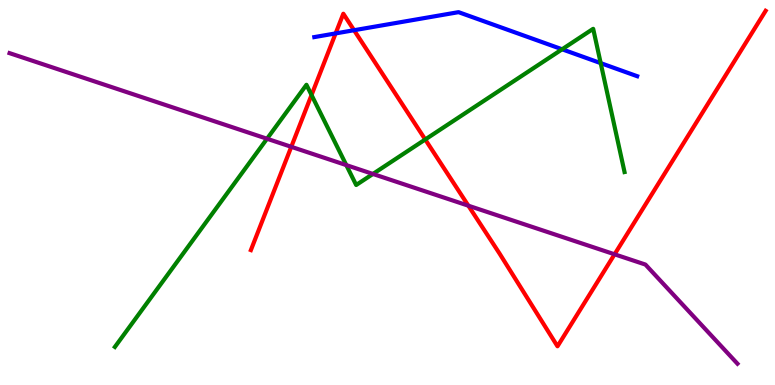[{'lines': ['blue', 'red'], 'intersections': [{'x': 4.33, 'y': 9.13}, {'x': 4.57, 'y': 9.22}]}, {'lines': ['green', 'red'], 'intersections': [{'x': 4.02, 'y': 7.53}, {'x': 5.49, 'y': 6.38}]}, {'lines': ['purple', 'red'], 'intersections': [{'x': 3.76, 'y': 6.19}, {'x': 6.04, 'y': 4.66}, {'x': 7.93, 'y': 3.39}]}, {'lines': ['blue', 'green'], 'intersections': [{'x': 7.25, 'y': 8.72}, {'x': 7.75, 'y': 8.36}]}, {'lines': ['blue', 'purple'], 'intersections': []}, {'lines': ['green', 'purple'], 'intersections': [{'x': 3.45, 'y': 6.4}, {'x': 4.47, 'y': 5.71}, {'x': 4.81, 'y': 5.48}]}]